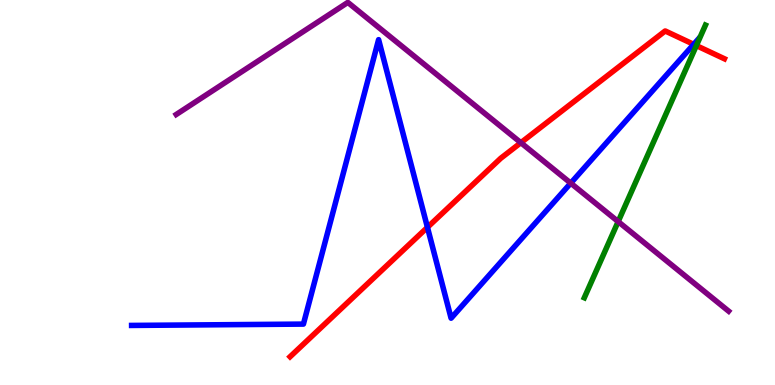[{'lines': ['blue', 'red'], 'intersections': [{'x': 5.52, 'y': 4.1}, {'x': 8.95, 'y': 8.85}]}, {'lines': ['green', 'red'], 'intersections': [{'x': 8.99, 'y': 8.82}]}, {'lines': ['purple', 'red'], 'intersections': [{'x': 6.72, 'y': 6.29}]}, {'lines': ['blue', 'green'], 'intersections': []}, {'lines': ['blue', 'purple'], 'intersections': [{'x': 7.36, 'y': 5.24}]}, {'lines': ['green', 'purple'], 'intersections': [{'x': 7.98, 'y': 4.24}]}]